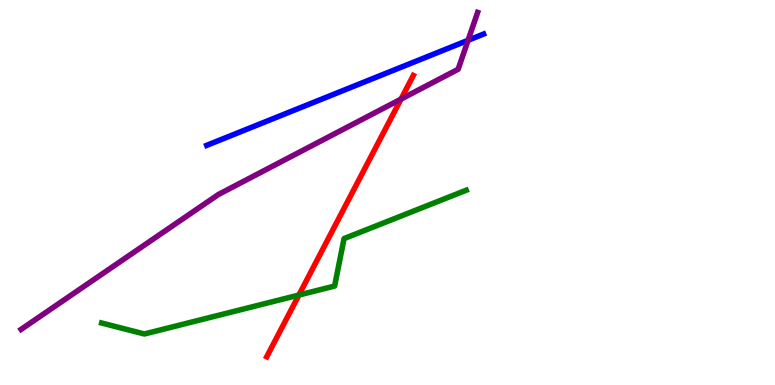[{'lines': ['blue', 'red'], 'intersections': []}, {'lines': ['green', 'red'], 'intersections': [{'x': 3.86, 'y': 2.34}]}, {'lines': ['purple', 'red'], 'intersections': [{'x': 5.17, 'y': 7.43}]}, {'lines': ['blue', 'green'], 'intersections': []}, {'lines': ['blue', 'purple'], 'intersections': [{'x': 6.04, 'y': 8.95}]}, {'lines': ['green', 'purple'], 'intersections': []}]